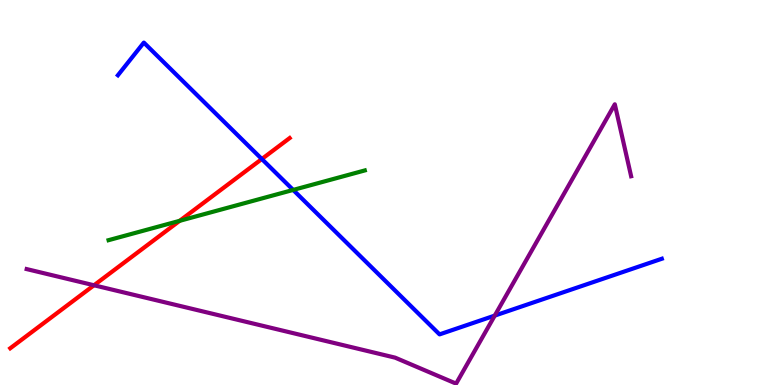[{'lines': ['blue', 'red'], 'intersections': [{'x': 3.38, 'y': 5.87}]}, {'lines': ['green', 'red'], 'intersections': [{'x': 2.32, 'y': 4.26}]}, {'lines': ['purple', 'red'], 'intersections': [{'x': 1.21, 'y': 2.59}]}, {'lines': ['blue', 'green'], 'intersections': [{'x': 3.78, 'y': 5.07}]}, {'lines': ['blue', 'purple'], 'intersections': [{'x': 6.38, 'y': 1.8}]}, {'lines': ['green', 'purple'], 'intersections': []}]